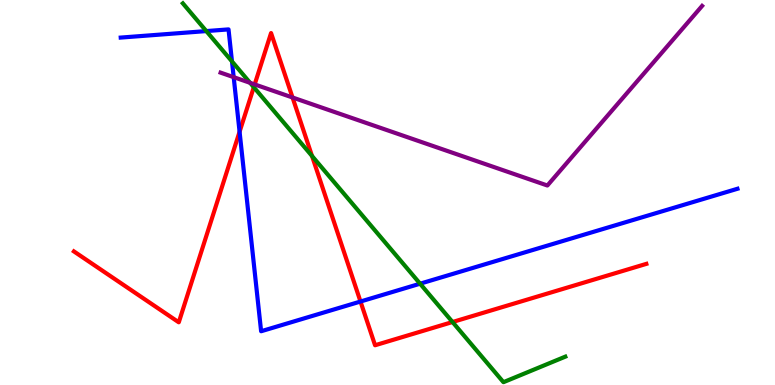[{'lines': ['blue', 'red'], 'intersections': [{'x': 3.09, 'y': 6.58}, {'x': 4.65, 'y': 2.17}]}, {'lines': ['green', 'red'], 'intersections': [{'x': 3.27, 'y': 7.74}, {'x': 4.03, 'y': 5.95}, {'x': 5.84, 'y': 1.64}]}, {'lines': ['purple', 'red'], 'intersections': [{'x': 3.29, 'y': 7.81}, {'x': 3.77, 'y': 7.47}]}, {'lines': ['blue', 'green'], 'intersections': [{'x': 2.66, 'y': 9.19}, {'x': 2.99, 'y': 8.4}, {'x': 5.42, 'y': 2.63}]}, {'lines': ['blue', 'purple'], 'intersections': [{'x': 3.02, 'y': 8.0}]}, {'lines': ['green', 'purple'], 'intersections': [{'x': 3.23, 'y': 7.85}]}]